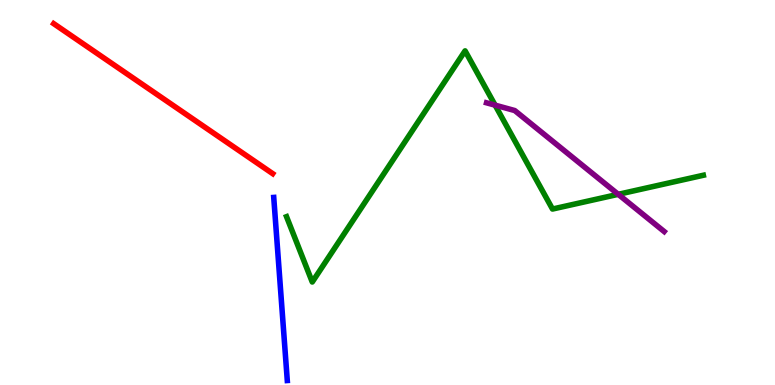[{'lines': ['blue', 'red'], 'intersections': []}, {'lines': ['green', 'red'], 'intersections': []}, {'lines': ['purple', 'red'], 'intersections': []}, {'lines': ['blue', 'green'], 'intersections': []}, {'lines': ['blue', 'purple'], 'intersections': []}, {'lines': ['green', 'purple'], 'intersections': [{'x': 6.39, 'y': 7.27}, {'x': 7.98, 'y': 4.95}]}]